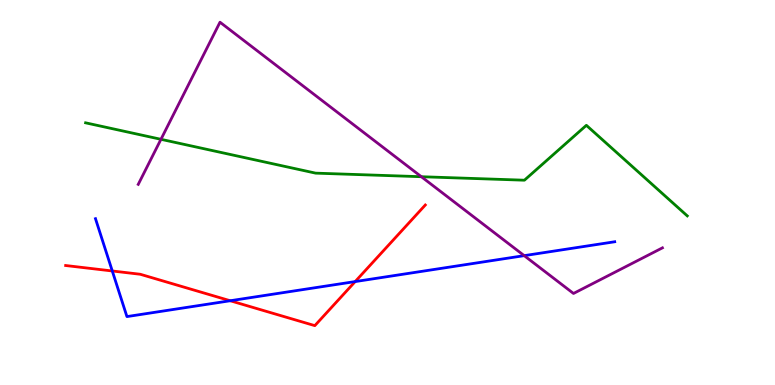[{'lines': ['blue', 'red'], 'intersections': [{'x': 1.45, 'y': 2.96}, {'x': 2.97, 'y': 2.19}, {'x': 4.58, 'y': 2.69}]}, {'lines': ['green', 'red'], 'intersections': []}, {'lines': ['purple', 'red'], 'intersections': []}, {'lines': ['blue', 'green'], 'intersections': []}, {'lines': ['blue', 'purple'], 'intersections': [{'x': 6.76, 'y': 3.36}]}, {'lines': ['green', 'purple'], 'intersections': [{'x': 2.08, 'y': 6.38}, {'x': 5.44, 'y': 5.41}]}]